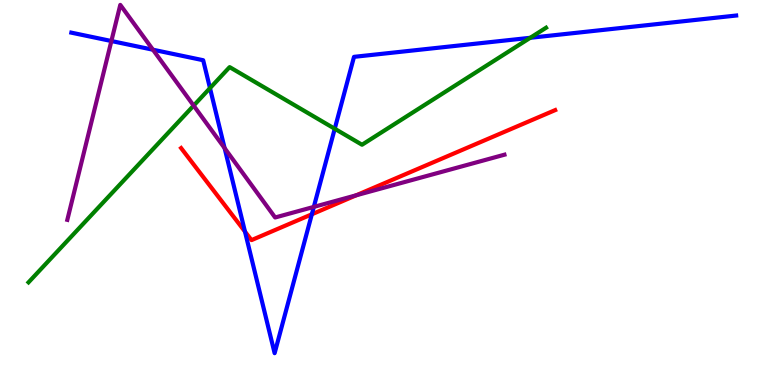[{'lines': ['blue', 'red'], 'intersections': [{'x': 3.16, 'y': 3.98}, {'x': 4.02, 'y': 4.43}]}, {'lines': ['green', 'red'], 'intersections': []}, {'lines': ['purple', 'red'], 'intersections': [{'x': 4.6, 'y': 4.93}]}, {'lines': ['blue', 'green'], 'intersections': [{'x': 2.71, 'y': 7.71}, {'x': 4.32, 'y': 6.66}, {'x': 6.84, 'y': 9.02}]}, {'lines': ['blue', 'purple'], 'intersections': [{'x': 1.44, 'y': 8.93}, {'x': 1.97, 'y': 8.71}, {'x': 2.9, 'y': 6.15}, {'x': 4.05, 'y': 4.63}]}, {'lines': ['green', 'purple'], 'intersections': [{'x': 2.5, 'y': 7.26}]}]